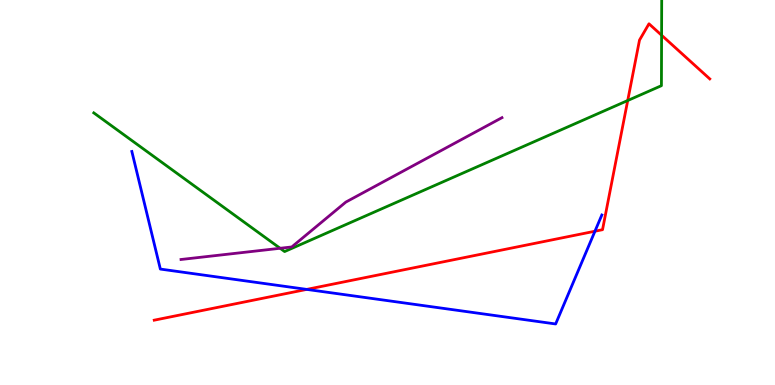[{'lines': ['blue', 'red'], 'intersections': [{'x': 3.96, 'y': 2.48}, {'x': 7.68, 'y': 3.99}]}, {'lines': ['green', 'red'], 'intersections': [{'x': 8.1, 'y': 7.39}, {'x': 8.54, 'y': 9.08}]}, {'lines': ['purple', 'red'], 'intersections': []}, {'lines': ['blue', 'green'], 'intersections': []}, {'lines': ['blue', 'purple'], 'intersections': []}, {'lines': ['green', 'purple'], 'intersections': [{'x': 3.61, 'y': 3.55}]}]